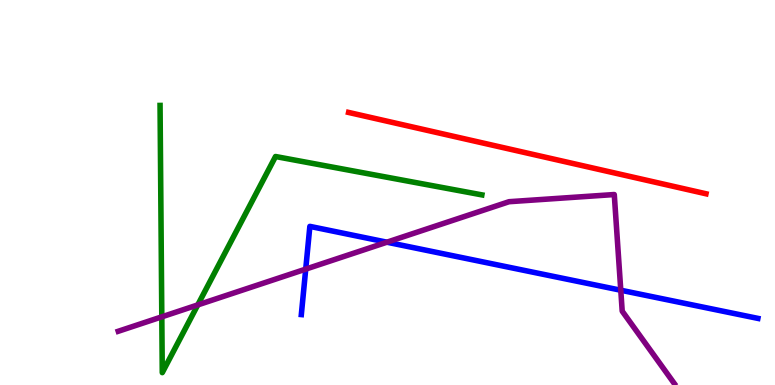[{'lines': ['blue', 'red'], 'intersections': []}, {'lines': ['green', 'red'], 'intersections': []}, {'lines': ['purple', 'red'], 'intersections': []}, {'lines': ['blue', 'green'], 'intersections': []}, {'lines': ['blue', 'purple'], 'intersections': [{'x': 3.94, 'y': 3.01}, {'x': 4.99, 'y': 3.71}, {'x': 8.01, 'y': 2.46}]}, {'lines': ['green', 'purple'], 'intersections': [{'x': 2.09, 'y': 1.77}, {'x': 2.55, 'y': 2.08}]}]